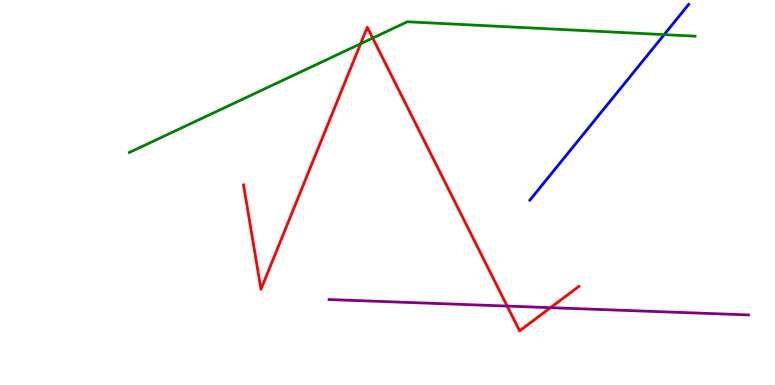[{'lines': ['blue', 'red'], 'intersections': []}, {'lines': ['green', 'red'], 'intersections': [{'x': 4.65, 'y': 8.86}, {'x': 4.81, 'y': 9.01}]}, {'lines': ['purple', 'red'], 'intersections': [{'x': 6.54, 'y': 2.05}, {'x': 7.1, 'y': 2.01}]}, {'lines': ['blue', 'green'], 'intersections': [{'x': 8.57, 'y': 9.1}]}, {'lines': ['blue', 'purple'], 'intersections': []}, {'lines': ['green', 'purple'], 'intersections': []}]